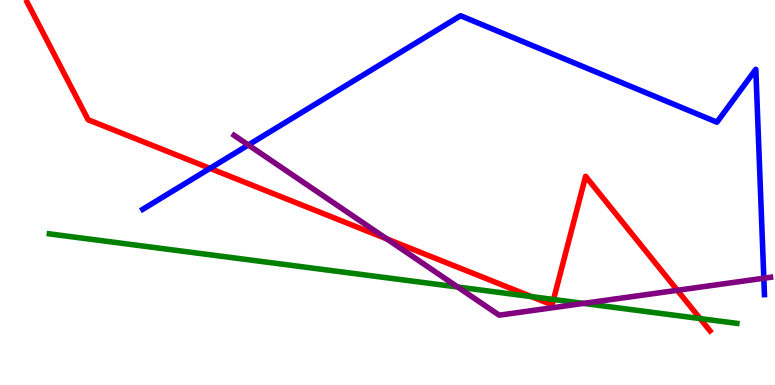[{'lines': ['blue', 'red'], 'intersections': [{'x': 2.71, 'y': 5.63}]}, {'lines': ['green', 'red'], 'intersections': [{'x': 6.86, 'y': 2.3}, {'x': 7.14, 'y': 2.22}, {'x': 9.03, 'y': 1.73}]}, {'lines': ['purple', 'red'], 'intersections': [{'x': 4.99, 'y': 3.79}, {'x': 8.74, 'y': 2.46}]}, {'lines': ['blue', 'green'], 'intersections': []}, {'lines': ['blue', 'purple'], 'intersections': [{'x': 3.2, 'y': 6.23}, {'x': 9.86, 'y': 2.77}]}, {'lines': ['green', 'purple'], 'intersections': [{'x': 5.91, 'y': 2.55}, {'x': 7.53, 'y': 2.12}]}]